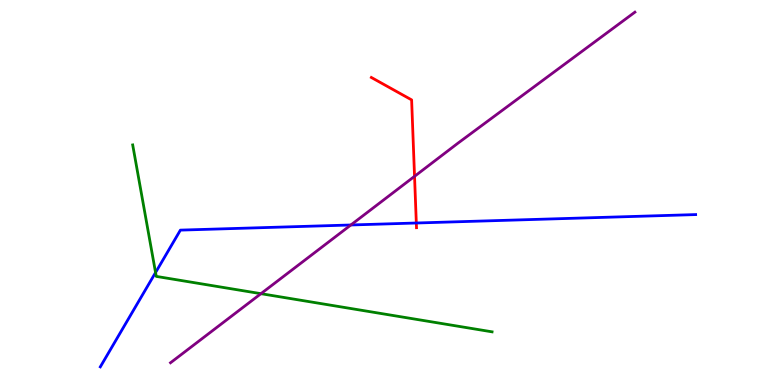[{'lines': ['blue', 'red'], 'intersections': [{'x': 5.37, 'y': 4.21}]}, {'lines': ['green', 'red'], 'intersections': []}, {'lines': ['purple', 'red'], 'intersections': [{'x': 5.35, 'y': 5.42}]}, {'lines': ['blue', 'green'], 'intersections': [{'x': 2.01, 'y': 2.92}]}, {'lines': ['blue', 'purple'], 'intersections': [{'x': 4.53, 'y': 4.16}]}, {'lines': ['green', 'purple'], 'intersections': [{'x': 3.37, 'y': 2.37}]}]